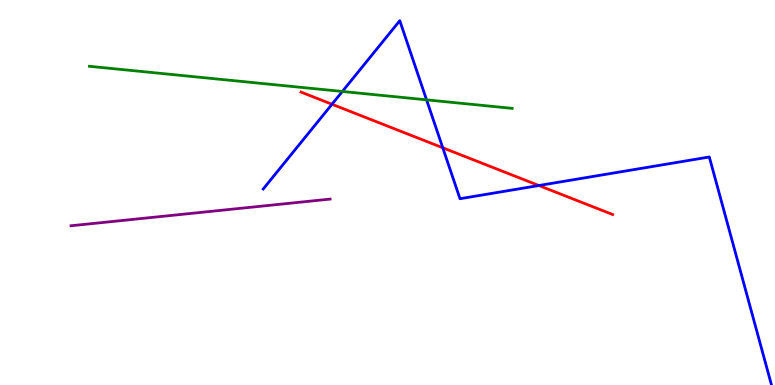[{'lines': ['blue', 'red'], 'intersections': [{'x': 4.28, 'y': 7.29}, {'x': 5.71, 'y': 6.16}, {'x': 6.95, 'y': 5.18}]}, {'lines': ['green', 'red'], 'intersections': []}, {'lines': ['purple', 'red'], 'intersections': []}, {'lines': ['blue', 'green'], 'intersections': [{'x': 4.42, 'y': 7.62}, {'x': 5.5, 'y': 7.41}]}, {'lines': ['blue', 'purple'], 'intersections': []}, {'lines': ['green', 'purple'], 'intersections': []}]